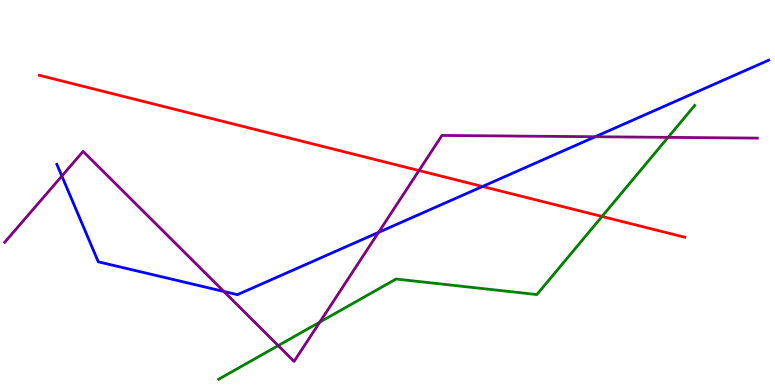[{'lines': ['blue', 'red'], 'intersections': [{'x': 6.23, 'y': 5.16}]}, {'lines': ['green', 'red'], 'intersections': [{'x': 7.77, 'y': 4.38}]}, {'lines': ['purple', 'red'], 'intersections': [{'x': 5.41, 'y': 5.57}]}, {'lines': ['blue', 'green'], 'intersections': []}, {'lines': ['blue', 'purple'], 'intersections': [{'x': 0.798, 'y': 5.43}, {'x': 2.89, 'y': 2.43}, {'x': 4.88, 'y': 3.96}, {'x': 7.68, 'y': 6.45}]}, {'lines': ['green', 'purple'], 'intersections': [{'x': 3.59, 'y': 1.02}, {'x': 4.13, 'y': 1.63}, {'x': 8.62, 'y': 6.43}]}]